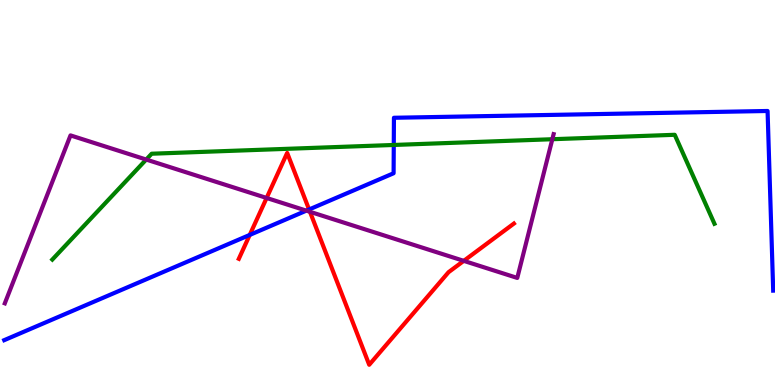[{'lines': ['blue', 'red'], 'intersections': [{'x': 3.22, 'y': 3.9}, {'x': 3.99, 'y': 4.56}]}, {'lines': ['green', 'red'], 'intersections': []}, {'lines': ['purple', 'red'], 'intersections': [{'x': 3.44, 'y': 4.86}, {'x': 4.0, 'y': 4.5}, {'x': 5.98, 'y': 3.22}]}, {'lines': ['blue', 'green'], 'intersections': [{'x': 5.08, 'y': 6.23}]}, {'lines': ['blue', 'purple'], 'intersections': [{'x': 3.95, 'y': 4.53}]}, {'lines': ['green', 'purple'], 'intersections': [{'x': 1.89, 'y': 5.86}, {'x': 7.13, 'y': 6.38}]}]